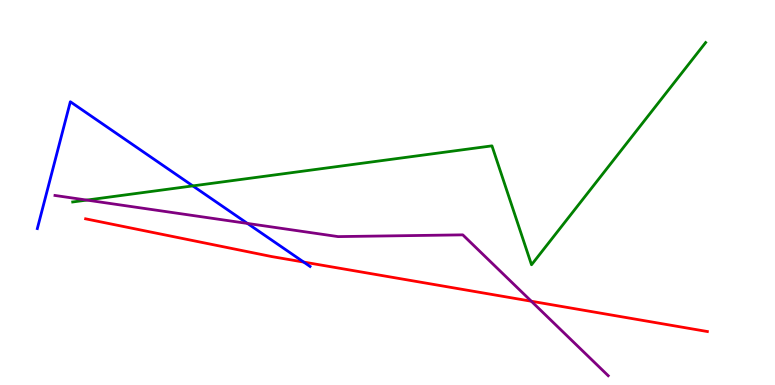[{'lines': ['blue', 'red'], 'intersections': [{'x': 3.92, 'y': 3.19}]}, {'lines': ['green', 'red'], 'intersections': []}, {'lines': ['purple', 'red'], 'intersections': [{'x': 6.86, 'y': 2.18}]}, {'lines': ['blue', 'green'], 'intersections': [{'x': 2.49, 'y': 5.17}]}, {'lines': ['blue', 'purple'], 'intersections': [{'x': 3.19, 'y': 4.2}]}, {'lines': ['green', 'purple'], 'intersections': [{'x': 1.12, 'y': 4.8}]}]